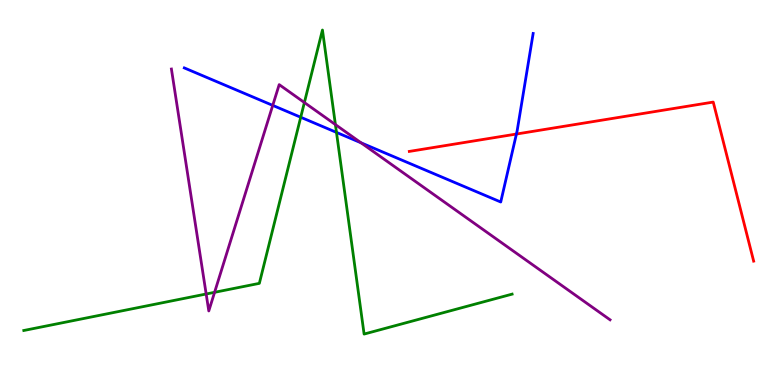[{'lines': ['blue', 'red'], 'intersections': [{'x': 6.66, 'y': 6.52}]}, {'lines': ['green', 'red'], 'intersections': []}, {'lines': ['purple', 'red'], 'intersections': []}, {'lines': ['blue', 'green'], 'intersections': [{'x': 3.88, 'y': 6.95}, {'x': 4.34, 'y': 6.56}]}, {'lines': ['blue', 'purple'], 'intersections': [{'x': 3.52, 'y': 7.26}, {'x': 4.66, 'y': 6.29}]}, {'lines': ['green', 'purple'], 'intersections': [{'x': 2.66, 'y': 2.36}, {'x': 2.77, 'y': 2.41}, {'x': 3.93, 'y': 7.34}, {'x': 4.33, 'y': 6.76}]}]